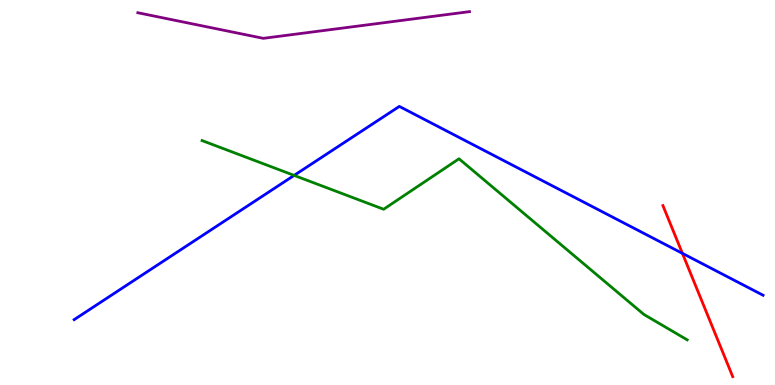[{'lines': ['blue', 'red'], 'intersections': [{'x': 8.81, 'y': 3.42}]}, {'lines': ['green', 'red'], 'intersections': []}, {'lines': ['purple', 'red'], 'intersections': []}, {'lines': ['blue', 'green'], 'intersections': [{'x': 3.8, 'y': 5.44}]}, {'lines': ['blue', 'purple'], 'intersections': []}, {'lines': ['green', 'purple'], 'intersections': []}]